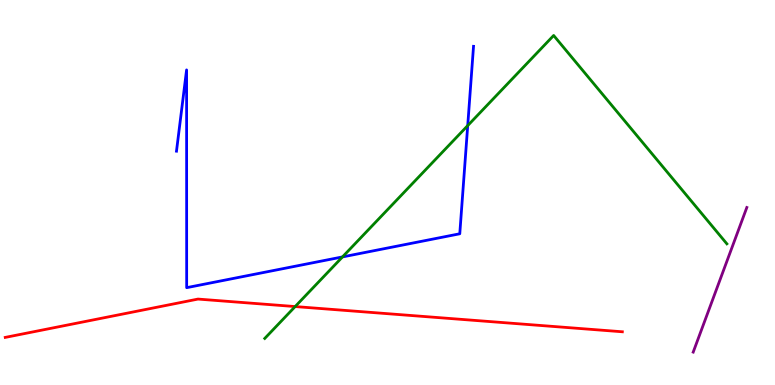[{'lines': ['blue', 'red'], 'intersections': []}, {'lines': ['green', 'red'], 'intersections': [{'x': 3.81, 'y': 2.04}]}, {'lines': ['purple', 'red'], 'intersections': []}, {'lines': ['blue', 'green'], 'intersections': [{'x': 4.42, 'y': 3.33}, {'x': 6.04, 'y': 6.74}]}, {'lines': ['blue', 'purple'], 'intersections': []}, {'lines': ['green', 'purple'], 'intersections': []}]